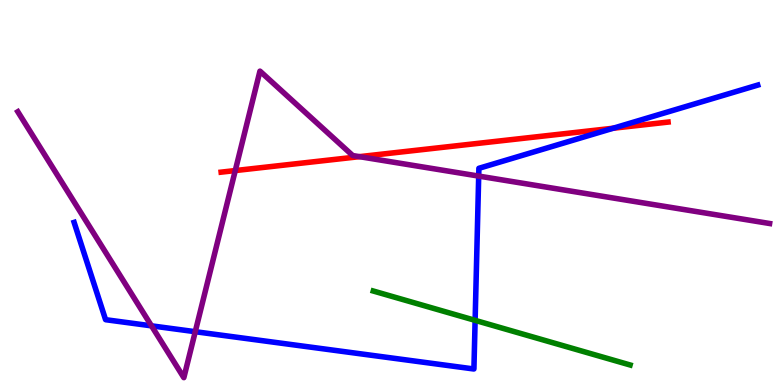[{'lines': ['blue', 'red'], 'intersections': [{'x': 7.91, 'y': 6.67}]}, {'lines': ['green', 'red'], 'intersections': []}, {'lines': ['purple', 'red'], 'intersections': [{'x': 3.04, 'y': 5.57}, {'x': 4.64, 'y': 5.93}]}, {'lines': ['blue', 'green'], 'intersections': [{'x': 6.13, 'y': 1.68}]}, {'lines': ['blue', 'purple'], 'intersections': [{'x': 1.95, 'y': 1.54}, {'x': 2.52, 'y': 1.38}, {'x': 6.18, 'y': 5.43}]}, {'lines': ['green', 'purple'], 'intersections': []}]